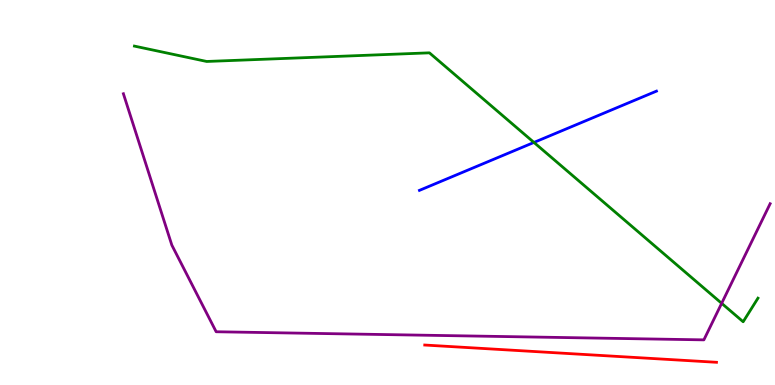[{'lines': ['blue', 'red'], 'intersections': []}, {'lines': ['green', 'red'], 'intersections': []}, {'lines': ['purple', 'red'], 'intersections': []}, {'lines': ['blue', 'green'], 'intersections': [{'x': 6.89, 'y': 6.3}]}, {'lines': ['blue', 'purple'], 'intersections': []}, {'lines': ['green', 'purple'], 'intersections': [{'x': 9.31, 'y': 2.12}]}]